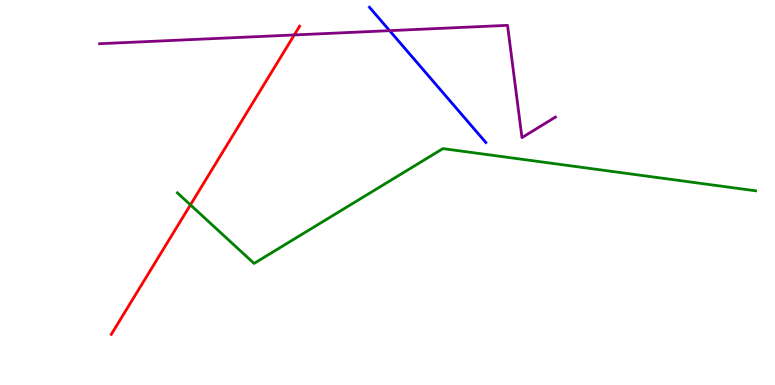[{'lines': ['blue', 'red'], 'intersections': []}, {'lines': ['green', 'red'], 'intersections': [{'x': 2.46, 'y': 4.68}]}, {'lines': ['purple', 'red'], 'intersections': [{'x': 3.8, 'y': 9.09}]}, {'lines': ['blue', 'green'], 'intersections': []}, {'lines': ['blue', 'purple'], 'intersections': [{'x': 5.03, 'y': 9.2}]}, {'lines': ['green', 'purple'], 'intersections': []}]